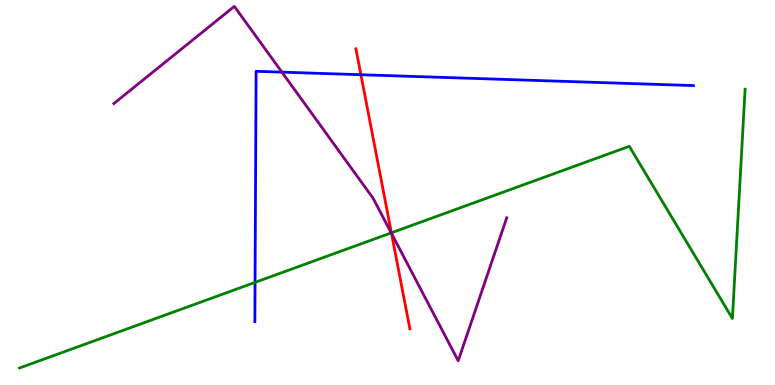[{'lines': ['blue', 'red'], 'intersections': [{'x': 4.66, 'y': 8.06}]}, {'lines': ['green', 'red'], 'intersections': [{'x': 5.05, 'y': 3.95}]}, {'lines': ['purple', 'red'], 'intersections': [{'x': 5.05, 'y': 3.94}]}, {'lines': ['blue', 'green'], 'intersections': [{'x': 3.29, 'y': 2.67}]}, {'lines': ['blue', 'purple'], 'intersections': [{'x': 3.64, 'y': 8.13}]}, {'lines': ['green', 'purple'], 'intersections': [{'x': 5.05, 'y': 3.95}]}]